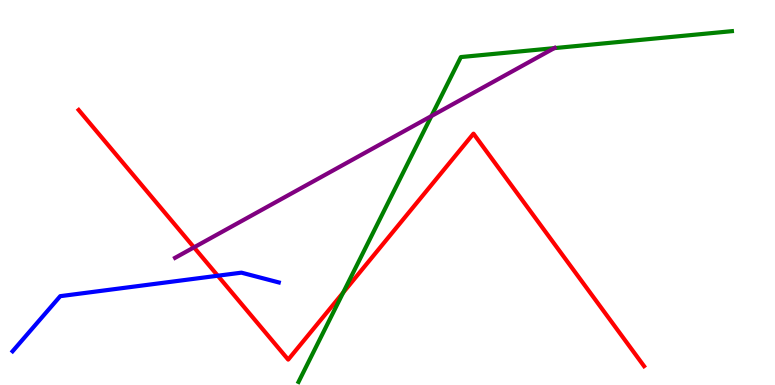[{'lines': ['blue', 'red'], 'intersections': [{'x': 2.81, 'y': 2.84}]}, {'lines': ['green', 'red'], 'intersections': [{'x': 4.43, 'y': 2.4}]}, {'lines': ['purple', 'red'], 'intersections': [{'x': 2.5, 'y': 3.57}]}, {'lines': ['blue', 'green'], 'intersections': []}, {'lines': ['blue', 'purple'], 'intersections': []}, {'lines': ['green', 'purple'], 'intersections': [{'x': 5.57, 'y': 6.98}, {'x': 7.15, 'y': 8.75}]}]